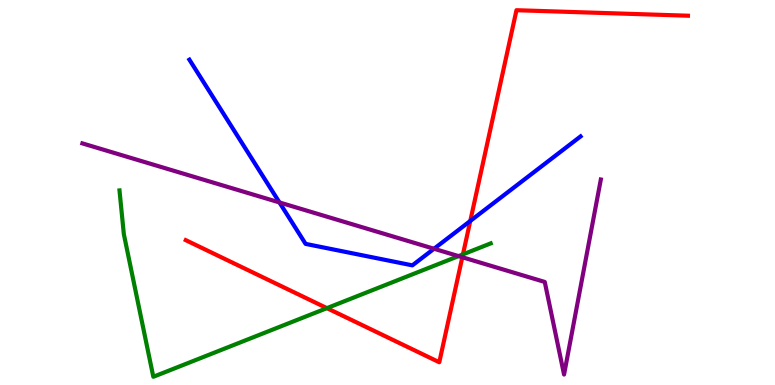[{'lines': ['blue', 'red'], 'intersections': [{'x': 6.07, 'y': 4.26}]}, {'lines': ['green', 'red'], 'intersections': [{'x': 4.22, 'y': 2.0}, {'x': 5.97, 'y': 3.39}]}, {'lines': ['purple', 'red'], 'intersections': [{'x': 5.97, 'y': 3.32}]}, {'lines': ['blue', 'green'], 'intersections': []}, {'lines': ['blue', 'purple'], 'intersections': [{'x': 3.61, 'y': 4.74}, {'x': 5.6, 'y': 3.54}]}, {'lines': ['green', 'purple'], 'intersections': [{'x': 5.92, 'y': 3.35}]}]